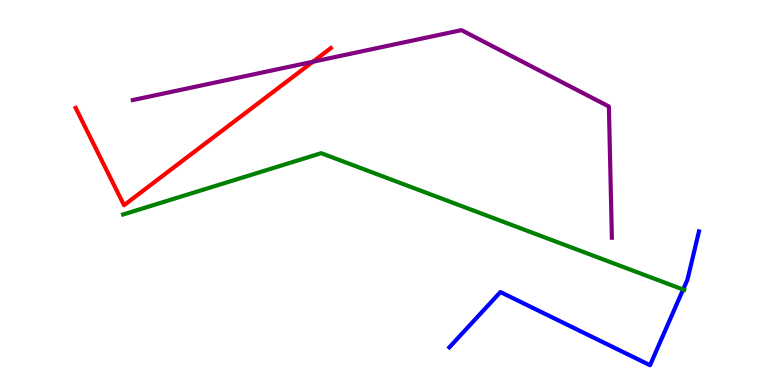[{'lines': ['blue', 'red'], 'intersections': []}, {'lines': ['green', 'red'], 'intersections': []}, {'lines': ['purple', 'red'], 'intersections': [{'x': 4.04, 'y': 8.4}]}, {'lines': ['blue', 'green'], 'intersections': [{'x': 8.81, 'y': 2.48}]}, {'lines': ['blue', 'purple'], 'intersections': []}, {'lines': ['green', 'purple'], 'intersections': []}]